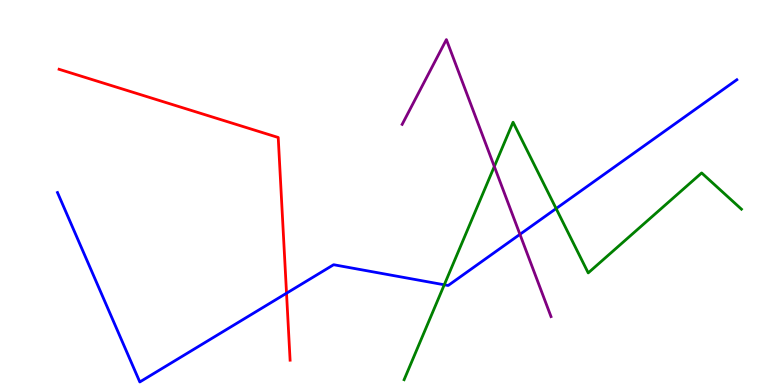[{'lines': ['blue', 'red'], 'intersections': [{'x': 3.7, 'y': 2.38}]}, {'lines': ['green', 'red'], 'intersections': []}, {'lines': ['purple', 'red'], 'intersections': []}, {'lines': ['blue', 'green'], 'intersections': [{'x': 5.73, 'y': 2.6}, {'x': 7.18, 'y': 4.58}]}, {'lines': ['blue', 'purple'], 'intersections': [{'x': 6.71, 'y': 3.91}]}, {'lines': ['green', 'purple'], 'intersections': [{'x': 6.38, 'y': 5.68}]}]